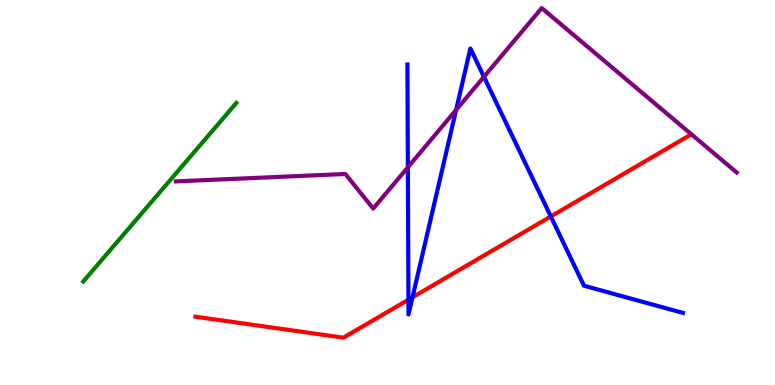[{'lines': ['blue', 'red'], 'intersections': [{'x': 5.27, 'y': 2.22}, {'x': 5.32, 'y': 2.28}, {'x': 7.11, 'y': 4.38}]}, {'lines': ['green', 'red'], 'intersections': []}, {'lines': ['purple', 'red'], 'intersections': []}, {'lines': ['blue', 'green'], 'intersections': []}, {'lines': ['blue', 'purple'], 'intersections': [{'x': 5.26, 'y': 5.65}, {'x': 5.89, 'y': 7.14}, {'x': 6.24, 'y': 8.01}]}, {'lines': ['green', 'purple'], 'intersections': []}]